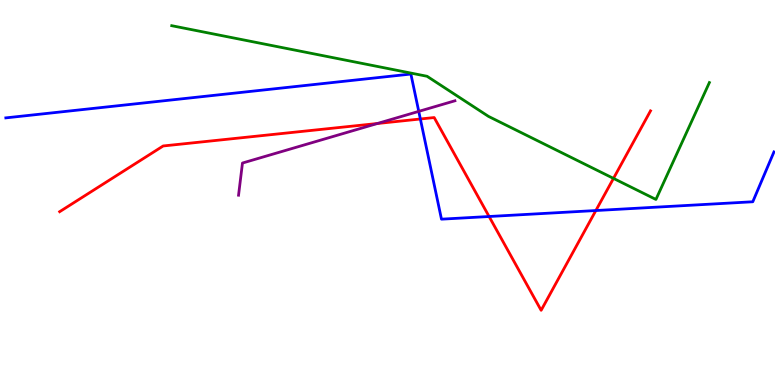[{'lines': ['blue', 'red'], 'intersections': [{'x': 5.42, 'y': 6.91}, {'x': 6.31, 'y': 4.38}, {'x': 7.69, 'y': 4.53}]}, {'lines': ['green', 'red'], 'intersections': [{'x': 7.92, 'y': 5.37}]}, {'lines': ['purple', 'red'], 'intersections': [{'x': 4.87, 'y': 6.79}]}, {'lines': ['blue', 'green'], 'intersections': []}, {'lines': ['blue', 'purple'], 'intersections': [{'x': 5.4, 'y': 7.11}]}, {'lines': ['green', 'purple'], 'intersections': []}]